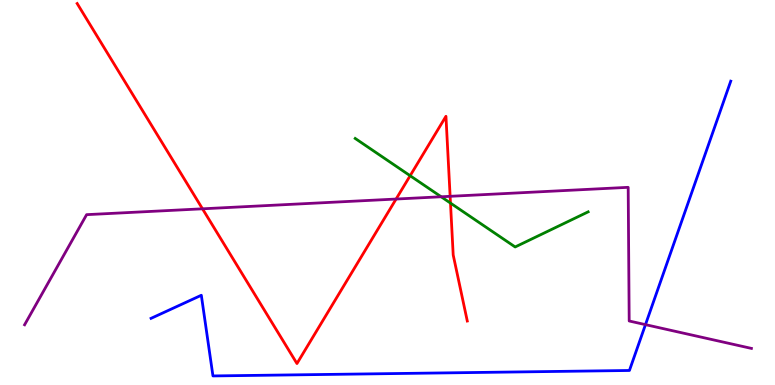[{'lines': ['blue', 'red'], 'intersections': []}, {'lines': ['green', 'red'], 'intersections': [{'x': 5.29, 'y': 5.44}, {'x': 5.81, 'y': 4.72}]}, {'lines': ['purple', 'red'], 'intersections': [{'x': 2.61, 'y': 4.58}, {'x': 5.11, 'y': 4.83}, {'x': 5.81, 'y': 4.9}]}, {'lines': ['blue', 'green'], 'intersections': []}, {'lines': ['blue', 'purple'], 'intersections': [{'x': 8.33, 'y': 1.57}]}, {'lines': ['green', 'purple'], 'intersections': [{'x': 5.69, 'y': 4.89}]}]